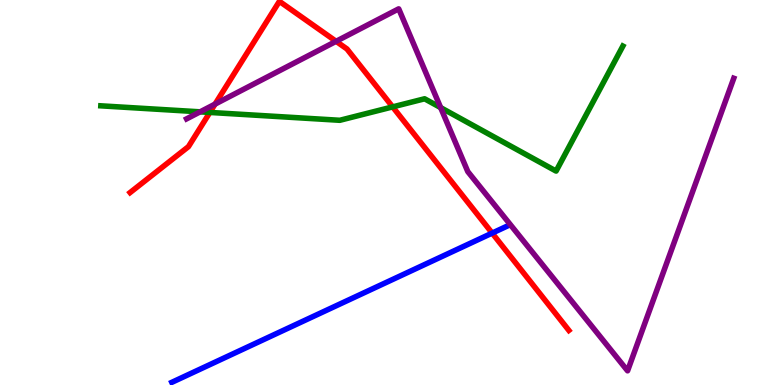[{'lines': ['blue', 'red'], 'intersections': [{'x': 6.35, 'y': 3.95}]}, {'lines': ['green', 'red'], 'intersections': [{'x': 2.71, 'y': 7.08}, {'x': 5.07, 'y': 7.22}]}, {'lines': ['purple', 'red'], 'intersections': [{'x': 2.78, 'y': 7.3}, {'x': 4.34, 'y': 8.93}]}, {'lines': ['blue', 'green'], 'intersections': []}, {'lines': ['blue', 'purple'], 'intersections': []}, {'lines': ['green', 'purple'], 'intersections': [{'x': 2.58, 'y': 7.1}, {'x': 5.69, 'y': 7.2}]}]